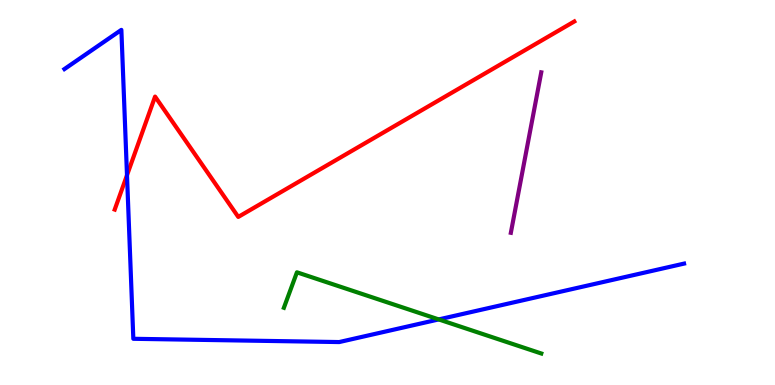[{'lines': ['blue', 'red'], 'intersections': [{'x': 1.64, 'y': 5.45}]}, {'lines': ['green', 'red'], 'intersections': []}, {'lines': ['purple', 'red'], 'intersections': []}, {'lines': ['blue', 'green'], 'intersections': [{'x': 5.66, 'y': 1.7}]}, {'lines': ['blue', 'purple'], 'intersections': []}, {'lines': ['green', 'purple'], 'intersections': []}]